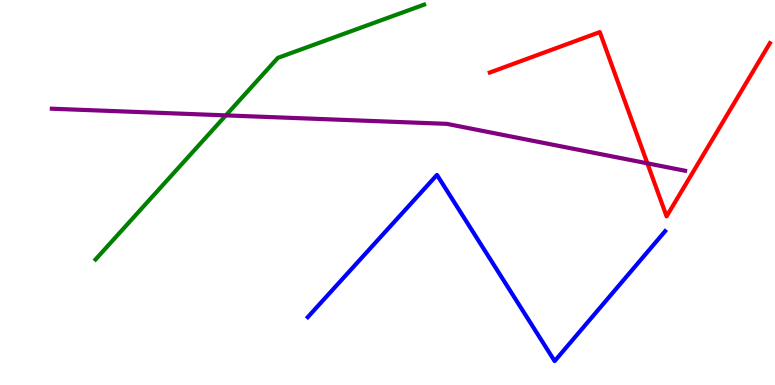[{'lines': ['blue', 'red'], 'intersections': []}, {'lines': ['green', 'red'], 'intersections': []}, {'lines': ['purple', 'red'], 'intersections': [{'x': 8.35, 'y': 5.76}]}, {'lines': ['blue', 'green'], 'intersections': []}, {'lines': ['blue', 'purple'], 'intersections': []}, {'lines': ['green', 'purple'], 'intersections': [{'x': 2.91, 'y': 7.0}]}]